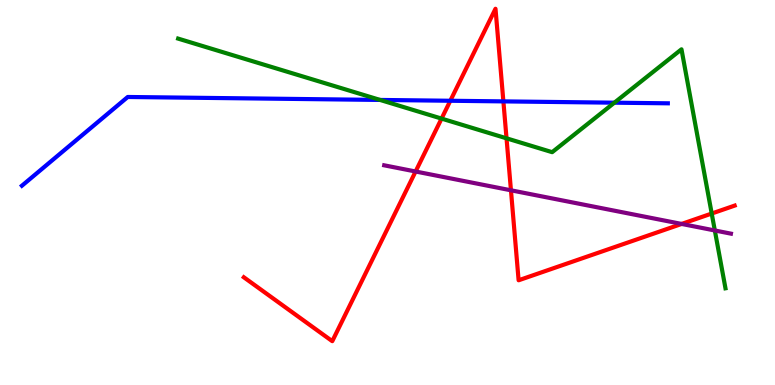[{'lines': ['blue', 'red'], 'intersections': [{'x': 5.81, 'y': 7.38}, {'x': 6.5, 'y': 7.37}]}, {'lines': ['green', 'red'], 'intersections': [{'x': 5.7, 'y': 6.92}, {'x': 6.54, 'y': 6.41}, {'x': 9.18, 'y': 4.45}]}, {'lines': ['purple', 'red'], 'intersections': [{'x': 5.36, 'y': 5.55}, {'x': 6.59, 'y': 5.06}, {'x': 8.8, 'y': 4.18}]}, {'lines': ['blue', 'green'], 'intersections': [{'x': 4.9, 'y': 7.4}, {'x': 7.93, 'y': 7.33}]}, {'lines': ['blue', 'purple'], 'intersections': []}, {'lines': ['green', 'purple'], 'intersections': [{'x': 9.22, 'y': 4.01}]}]